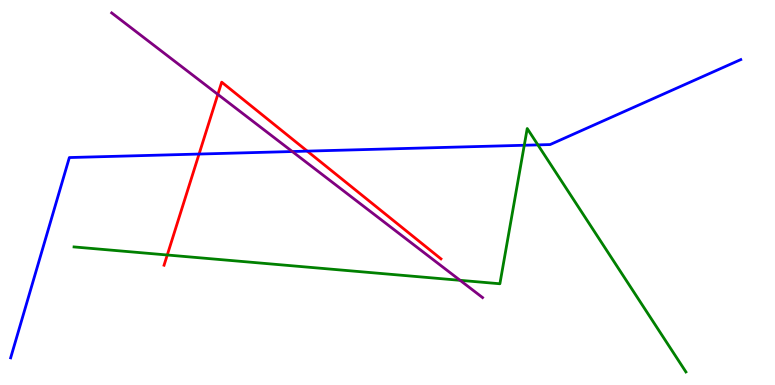[{'lines': ['blue', 'red'], 'intersections': [{'x': 2.57, 'y': 6.0}, {'x': 3.96, 'y': 6.07}]}, {'lines': ['green', 'red'], 'intersections': [{'x': 2.16, 'y': 3.38}]}, {'lines': ['purple', 'red'], 'intersections': [{'x': 2.81, 'y': 7.55}]}, {'lines': ['blue', 'green'], 'intersections': [{'x': 6.76, 'y': 6.23}, {'x': 6.94, 'y': 6.24}]}, {'lines': ['blue', 'purple'], 'intersections': [{'x': 3.77, 'y': 6.06}]}, {'lines': ['green', 'purple'], 'intersections': [{'x': 5.94, 'y': 2.72}]}]